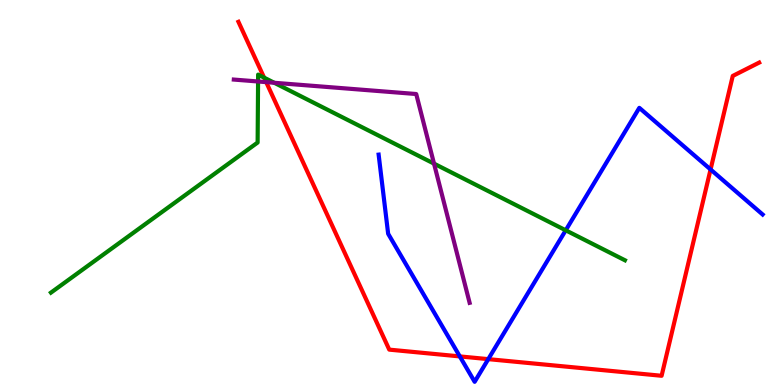[{'lines': ['blue', 'red'], 'intersections': [{'x': 5.93, 'y': 0.743}, {'x': 6.3, 'y': 0.672}, {'x': 9.17, 'y': 5.6}]}, {'lines': ['green', 'red'], 'intersections': [{'x': 3.41, 'y': 7.98}]}, {'lines': ['purple', 'red'], 'intersections': [{'x': 3.43, 'y': 7.87}]}, {'lines': ['blue', 'green'], 'intersections': [{'x': 7.3, 'y': 4.02}]}, {'lines': ['blue', 'purple'], 'intersections': []}, {'lines': ['green', 'purple'], 'intersections': [{'x': 3.33, 'y': 7.88}, {'x': 3.54, 'y': 7.85}, {'x': 5.6, 'y': 5.75}]}]